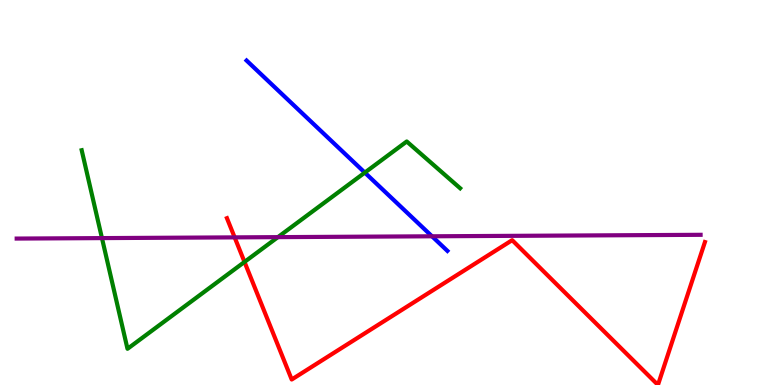[{'lines': ['blue', 'red'], 'intersections': []}, {'lines': ['green', 'red'], 'intersections': [{'x': 3.15, 'y': 3.2}]}, {'lines': ['purple', 'red'], 'intersections': [{'x': 3.03, 'y': 3.83}]}, {'lines': ['blue', 'green'], 'intersections': [{'x': 4.71, 'y': 5.52}]}, {'lines': ['blue', 'purple'], 'intersections': [{'x': 5.57, 'y': 3.86}]}, {'lines': ['green', 'purple'], 'intersections': [{'x': 1.32, 'y': 3.82}, {'x': 3.59, 'y': 3.84}]}]